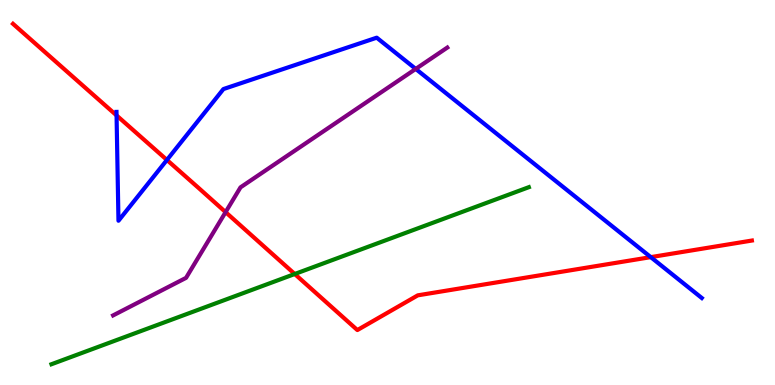[{'lines': ['blue', 'red'], 'intersections': [{'x': 1.5, 'y': 7.0}, {'x': 2.15, 'y': 5.85}, {'x': 8.4, 'y': 3.32}]}, {'lines': ['green', 'red'], 'intersections': [{'x': 3.8, 'y': 2.88}]}, {'lines': ['purple', 'red'], 'intersections': [{'x': 2.91, 'y': 4.49}]}, {'lines': ['blue', 'green'], 'intersections': []}, {'lines': ['blue', 'purple'], 'intersections': [{'x': 5.36, 'y': 8.21}]}, {'lines': ['green', 'purple'], 'intersections': []}]